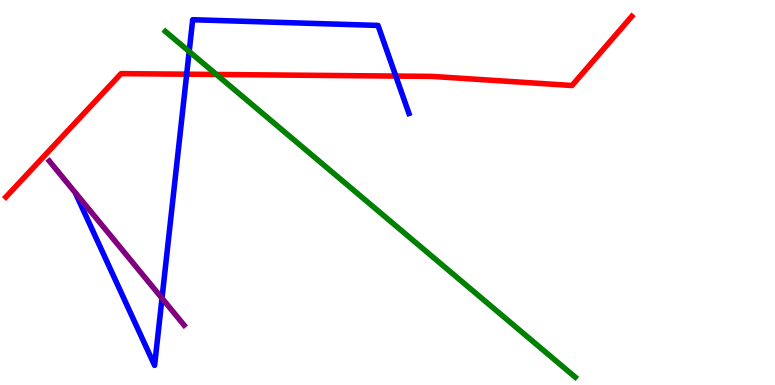[{'lines': ['blue', 'red'], 'intersections': [{'x': 2.41, 'y': 8.07}, {'x': 5.11, 'y': 8.02}]}, {'lines': ['green', 'red'], 'intersections': [{'x': 2.79, 'y': 8.07}]}, {'lines': ['purple', 'red'], 'intersections': []}, {'lines': ['blue', 'green'], 'intersections': [{'x': 2.44, 'y': 8.66}]}, {'lines': ['blue', 'purple'], 'intersections': [{'x': 2.09, 'y': 2.25}]}, {'lines': ['green', 'purple'], 'intersections': []}]